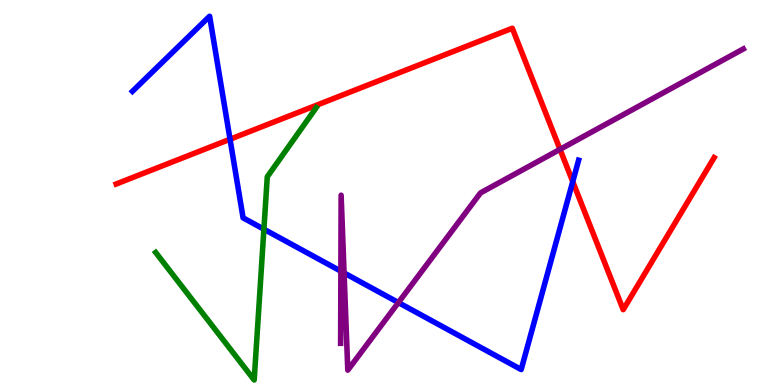[{'lines': ['blue', 'red'], 'intersections': [{'x': 2.97, 'y': 6.38}, {'x': 7.39, 'y': 5.28}]}, {'lines': ['green', 'red'], 'intersections': []}, {'lines': ['purple', 'red'], 'intersections': [{'x': 7.23, 'y': 6.12}]}, {'lines': ['blue', 'green'], 'intersections': [{'x': 3.41, 'y': 4.05}]}, {'lines': ['blue', 'purple'], 'intersections': [{'x': 4.4, 'y': 2.96}, {'x': 4.44, 'y': 2.91}, {'x': 5.14, 'y': 2.14}]}, {'lines': ['green', 'purple'], 'intersections': []}]